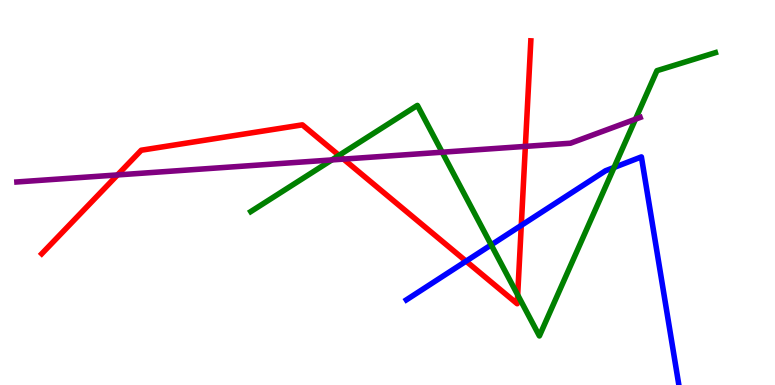[{'lines': ['blue', 'red'], 'intersections': [{'x': 6.01, 'y': 3.22}, {'x': 6.73, 'y': 4.15}]}, {'lines': ['green', 'red'], 'intersections': [{'x': 4.37, 'y': 5.96}, {'x': 6.68, 'y': 2.34}]}, {'lines': ['purple', 'red'], 'intersections': [{'x': 1.52, 'y': 5.46}, {'x': 4.43, 'y': 5.87}, {'x': 6.78, 'y': 6.2}]}, {'lines': ['blue', 'green'], 'intersections': [{'x': 6.34, 'y': 3.64}, {'x': 7.92, 'y': 5.65}]}, {'lines': ['blue', 'purple'], 'intersections': []}, {'lines': ['green', 'purple'], 'intersections': [{'x': 4.28, 'y': 5.85}, {'x': 5.71, 'y': 6.05}, {'x': 8.2, 'y': 6.9}]}]